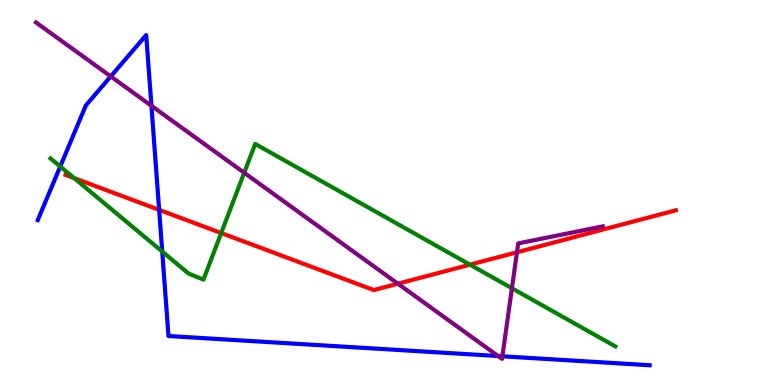[{'lines': ['blue', 'red'], 'intersections': [{'x': 2.05, 'y': 4.55}]}, {'lines': ['green', 'red'], 'intersections': [{'x': 0.957, 'y': 5.37}, {'x': 2.85, 'y': 3.95}, {'x': 6.06, 'y': 3.13}]}, {'lines': ['purple', 'red'], 'intersections': [{'x': 5.13, 'y': 2.63}, {'x': 6.67, 'y': 3.45}]}, {'lines': ['blue', 'green'], 'intersections': [{'x': 0.777, 'y': 5.68}, {'x': 2.09, 'y': 3.47}]}, {'lines': ['blue', 'purple'], 'intersections': [{'x': 1.43, 'y': 8.02}, {'x': 1.95, 'y': 7.25}, {'x': 6.43, 'y': 0.752}, {'x': 6.48, 'y': 0.746}]}, {'lines': ['green', 'purple'], 'intersections': [{'x': 3.15, 'y': 5.51}, {'x': 6.61, 'y': 2.51}]}]